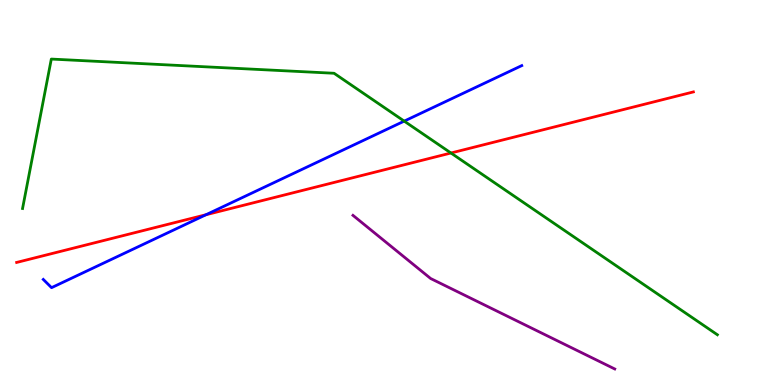[{'lines': ['blue', 'red'], 'intersections': [{'x': 2.66, 'y': 4.42}]}, {'lines': ['green', 'red'], 'intersections': [{'x': 5.82, 'y': 6.03}]}, {'lines': ['purple', 'red'], 'intersections': []}, {'lines': ['blue', 'green'], 'intersections': [{'x': 5.22, 'y': 6.85}]}, {'lines': ['blue', 'purple'], 'intersections': []}, {'lines': ['green', 'purple'], 'intersections': []}]